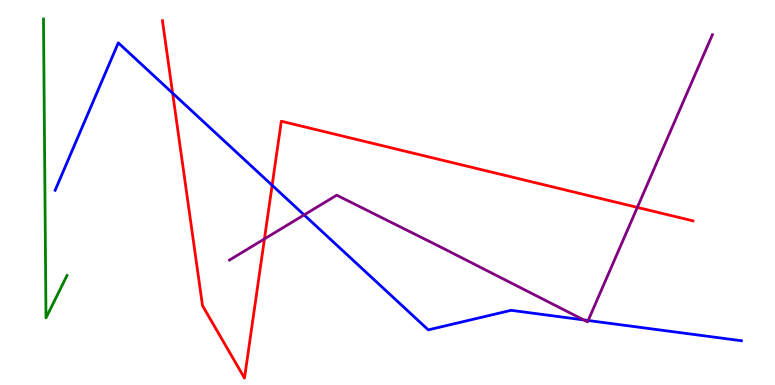[{'lines': ['blue', 'red'], 'intersections': [{'x': 2.23, 'y': 7.58}, {'x': 3.51, 'y': 5.19}]}, {'lines': ['green', 'red'], 'intersections': []}, {'lines': ['purple', 'red'], 'intersections': [{'x': 3.41, 'y': 3.79}, {'x': 8.22, 'y': 4.61}]}, {'lines': ['blue', 'green'], 'intersections': []}, {'lines': ['blue', 'purple'], 'intersections': [{'x': 3.92, 'y': 4.42}, {'x': 7.53, 'y': 1.69}, {'x': 7.59, 'y': 1.68}]}, {'lines': ['green', 'purple'], 'intersections': []}]